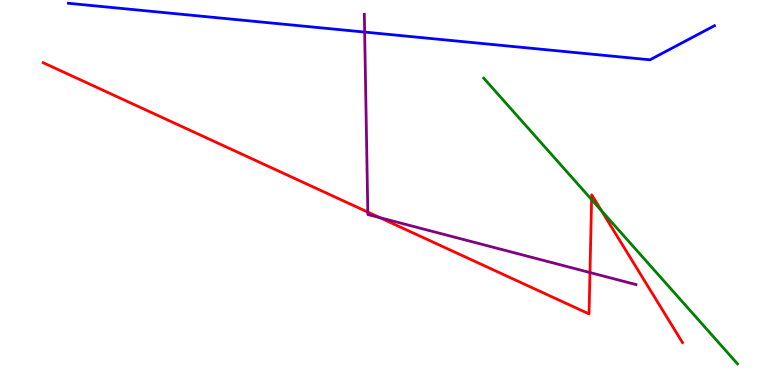[{'lines': ['blue', 'red'], 'intersections': []}, {'lines': ['green', 'red'], 'intersections': [{'x': 7.63, 'y': 4.82}, {'x': 7.76, 'y': 4.53}]}, {'lines': ['purple', 'red'], 'intersections': [{'x': 4.75, 'y': 4.49}, {'x': 4.9, 'y': 4.35}, {'x': 7.61, 'y': 2.92}]}, {'lines': ['blue', 'green'], 'intersections': []}, {'lines': ['blue', 'purple'], 'intersections': [{'x': 4.71, 'y': 9.17}]}, {'lines': ['green', 'purple'], 'intersections': []}]